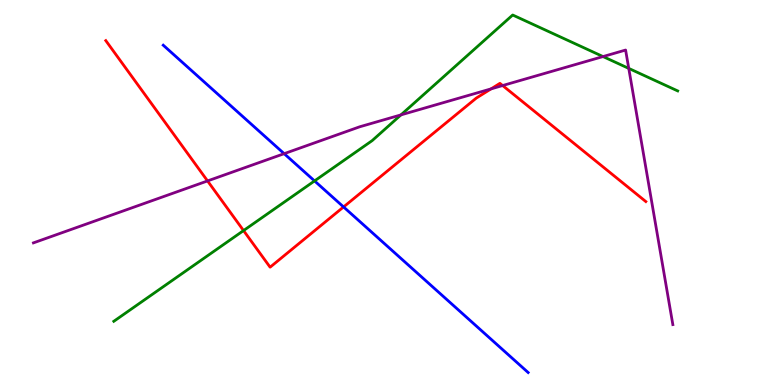[{'lines': ['blue', 'red'], 'intersections': [{'x': 4.43, 'y': 4.62}]}, {'lines': ['green', 'red'], 'intersections': [{'x': 3.14, 'y': 4.01}]}, {'lines': ['purple', 'red'], 'intersections': [{'x': 2.68, 'y': 5.3}, {'x': 6.34, 'y': 7.69}, {'x': 6.49, 'y': 7.78}]}, {'lines': ['blue', 'green'], 'intersections': [{'x': 4.06, 'y': 5.3}]}, {'lines': ['blue', 'purple'], 'intersections': [{'x': 3.67, 'y': 6.01}]}, {'lines': ['green', 'purple'], 'intersections': [{'x': 5.17, 'y': 7.02}, {'x': 7.78, 'y': 8.53}, {'x': 8.11, 'y': 8.22}]}]